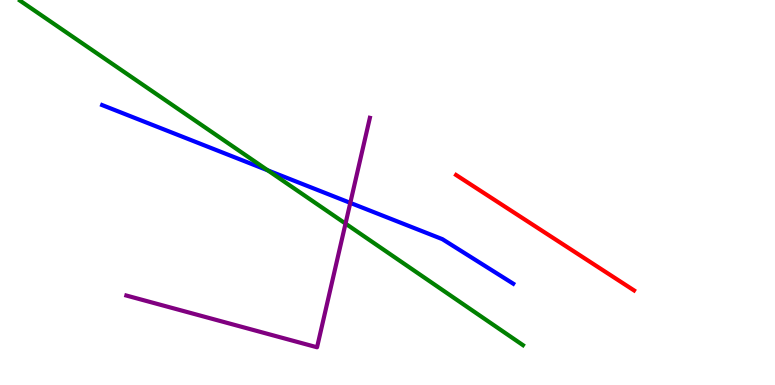[{'lines': ['blue', 'red'], 'intersections': []}, {'lines': ['green', 'red'], 'intersections': []}, {'lines': ['purple', 'red'], 'intersections': []}, {'lines': ['blue', 'green'], 'intersections': [{'x': 3.46, 'y': 5.58}]}, {'lines': ['blue', 'purple'], 'intersections': [{'x': 4.52, 'y': 4.73}]}, {'lines': ['green', 'purple'], 'intersections': [{'x': 4.46, 'y': 4.19}]}]